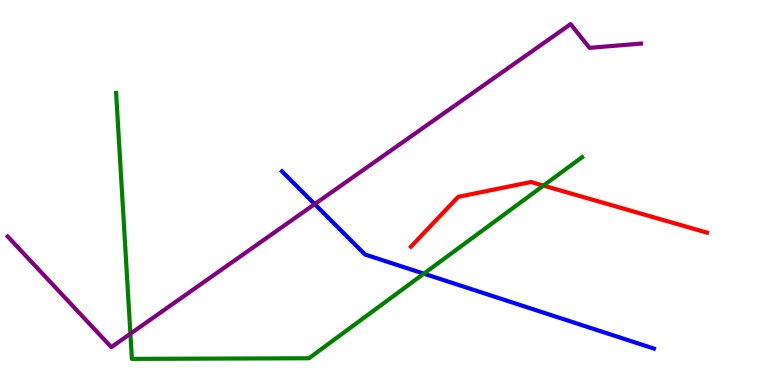[{'lines': ['blue', 'red'], 'intersections': []}, {'lines': ['green', 'red'], 'intersections': [{'x': 7.01, 'y': 5.18}]}, {'lines': ['purple', 'red'], 'intersections': []}, {'lines': ['blue', 'green'], 'intersections': [{'x': 5.47, 'y': 2.89}]}, {'lines': ['blue', 'purple'], 'intersections': [{'x': 4.06, 'y': 4.7}]}, {'lines': ['green', 'purple'], 'intersections': [{'x': 1.68, 'y': 1.33}]}]